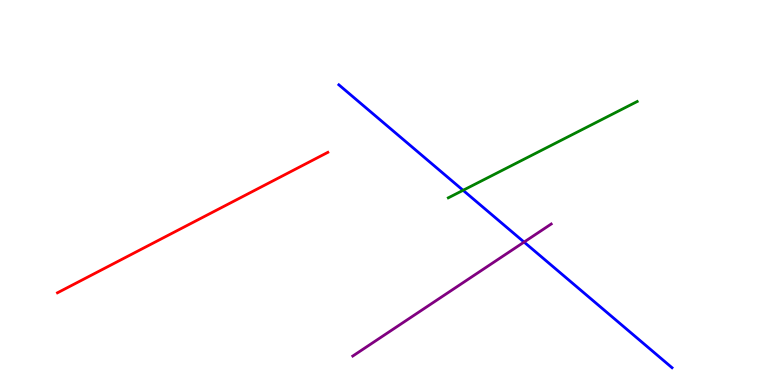[{'lines': ['blue', 'red'], 'intersections': []}, {'lines': ['green', 'red'], 'intersections': []}, {'lines': ['purple', 'red'], 'intersections': []}, {'lines': ['blue', 'green'], 'intersections': [{'x': 5.98, 'y': 5.06}]}, {'lines': ['blue', 'purple'], 'intersections': [{'x': 6.76, 'y': 3.71}]}, {'lines': ['green', 'purple'], 'intersections': []}]